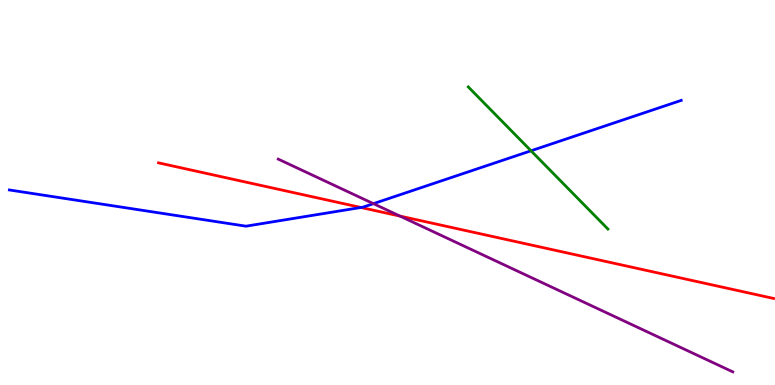[{'lines': ['blue', 'red'], 'intersections': [{'x': 4.66, 'y': 4.61}]}, {'lines': ['green', 'red'], 'intersections': []}, {'lines': ['purple', 'red'], 'intersections': [{'x': 5.16, 'y': 4.39}]}, {'lines': ['blue', 'green'], 'intersections': [{'x': 6.85, 'y': 6.08}]}, {'lines': ['blue', 'purple'], 'intersections': [{'x': 4.82, 'y': 4.71}]}, {'lines': ['green', 'purple'], 'intersections': []}]